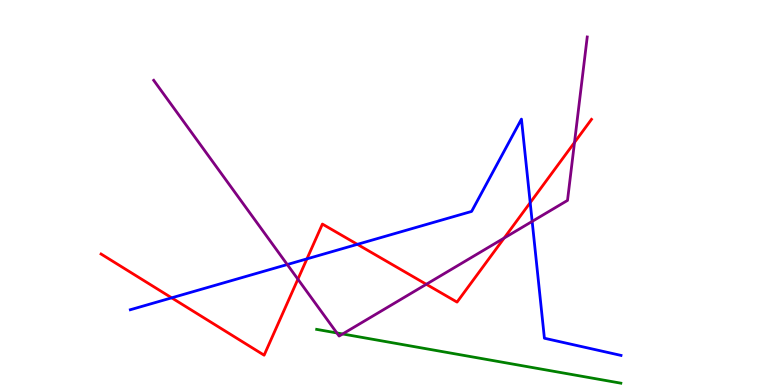[{'lines': ['blue', 'red'], 'intersections': [{'x': 2.22, 'y': 2.26}, {'x': 3.96, 'y': 3.28}, {'x': 4.61, 'y': 3.65}, {'x': 6.84, 'y': 4.74}]}, {'lines': ['green', 'red'], 'intersections': []}, {'lines': ['purple', 'red'], 'intersections': [{'x': 3.84, 'y': 2.75}, {'x': 5.5, 'y': 2.62}, {'x': 6.51, 'y': 3.82}, {'x': 7.41, 'y': 6.3}]}, {'lines': ['blue', 'green'], 'intersections': []}, {'lines': ['blue', 'purple'], 'intersections': [{'x': 3.71, 'y': 3.13}, {'x': 6.87, 'y': 4.25}]}, {'lines': ['green', 'purple'], 'intersections': [{'x': 4.35, 'y': 1.35}, {'x': 4.42, 'y': 1.33}]}]